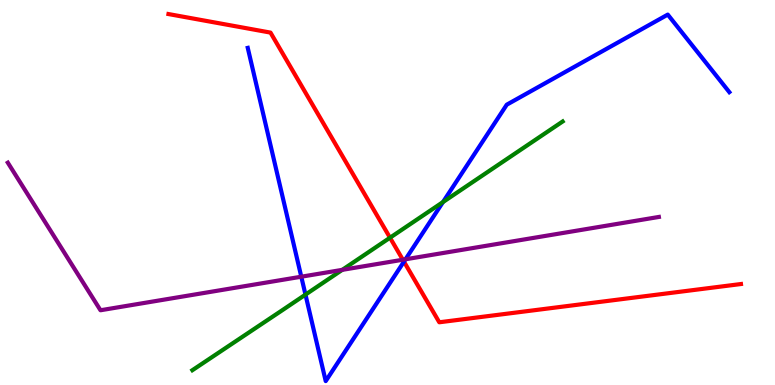[{'lines': ['blue', 'red'], 'intersections': [{'x': 5.21, 'y': 3.2}]}, {'lines': ['green', 'red'], 'intersections': [{'x': 5.03, 'y': 3.83}]}, {'lines': ['purple', 'red'], 'intersections': [{'x': 5.2, 'y': 3.25}]}, {'lines': ['blue', 'green'], 'intersections': [{'x': 3.94, 'y': 2.35}, {'x': 5.72, 'y': 4.75}]}, {'lines': ['blue', 'purple'], 'intersections': [{'x': 3.89, 'y': 2.81}, {'x': 5.23, 'y': 3.27}]}, {'lines': ['green', 'purple'], 'intersections': [{'x': 4.42, 'y': 2.99}]}]